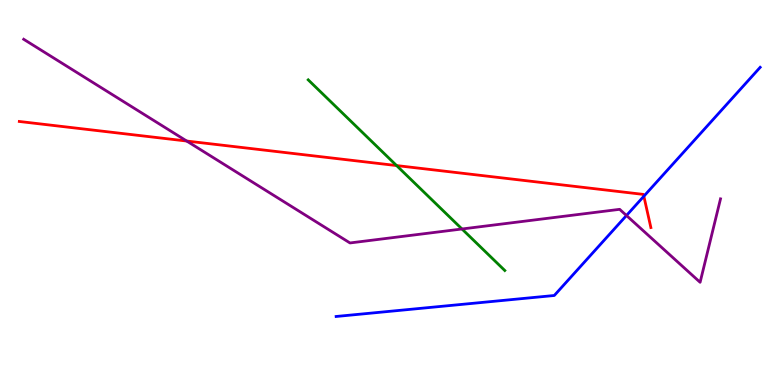[{'lines': ['blue', 'red'], 'intersections': [{'x': 8.31, 'y': 4.9}]}, {'lines': ['green', 'red'], 'intersections': [{'x': 5.12, 'y': 5.7}]}, {'lines': ['purple', 'red'], 'intersections': [{'x': 2.41, 'y': 6.34}]}, {'lines': ['blue', 'green'], 'intersections': []}, {'lines': ['blue', 'purple'], 'intersections': [{'x': 8.08, 'y': 4.4}]}, {'lines': ['green', 'purple'], 'intersections': [{'x': 5.96, 'y': 4.05}]}]